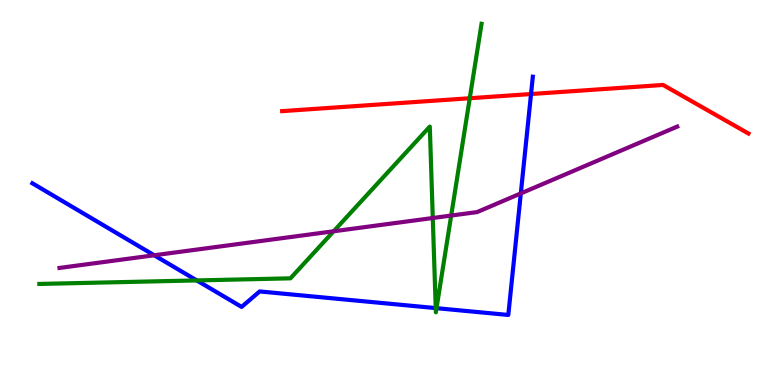[{'lines': ['blue', 'red'], 'intersections': [{'x': 6.85, 'y': 7.56}]}, {'lines': ['green', 'red'], 'intersections': [{'x': 6.06, 'y': 7.45}]}, {'lines': ['purple', 'red'], 'intersections': []}, {'lines': ['blue', 'green'], 'intersections': [{'x': 2.54, 'y': 2.72}, {'x': 5.62, 'y': 2.0}, {'x': 5.63, 'y': 2.0}]}, {'lines': ['blue', 'purple'], 'intersections': [{'x': 1.99, 'y': 3.37}, {'x': 6.72, 'y': 4.98}]}, {'lines': ['green', 'purple'], 'intersections': [{'x': 4.31, 'y': 3.99}, {'x': 5.58, 'y': 4.34}, {'x': 5.82, 'y': 4.4}]}]